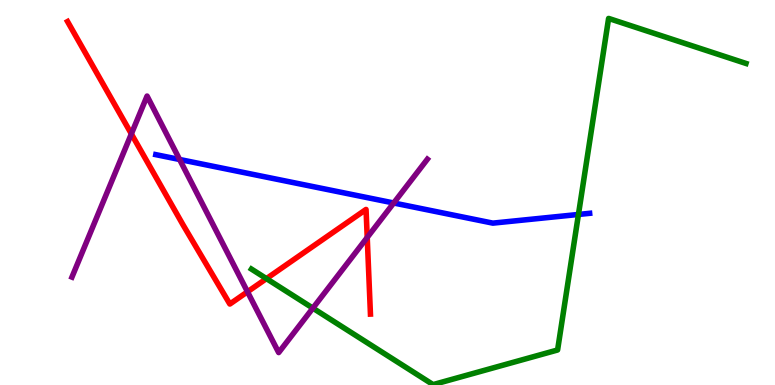[{'lines': ['blue', 'red'], 'intersections': []}, {'lines': ['green', 'red'], 'intersections': [{'x': 3.44, 'y': 2.76}]}, {'lines': ['purple', 'red'], 'intersections': [{'x': 1.7, 'y': 6.52}, {'x': 3.19, 'y': 2.42}, {'x': 4.74, 'y': 3.83}]}, {'lines': ['blue', 'green'], 'intersections': [{'x': 7.46, 'y': 4.43}]}, {'lines': ['blue', 'purple'], 'intersections': [{'x': 2.32, 'y': 5.86}, {'x': 5.08, 'y': 4.73}]}, {'lines': ['green', 'purple'], 'intersections': [{'x': 4.04, 'y': 2.0}]}]